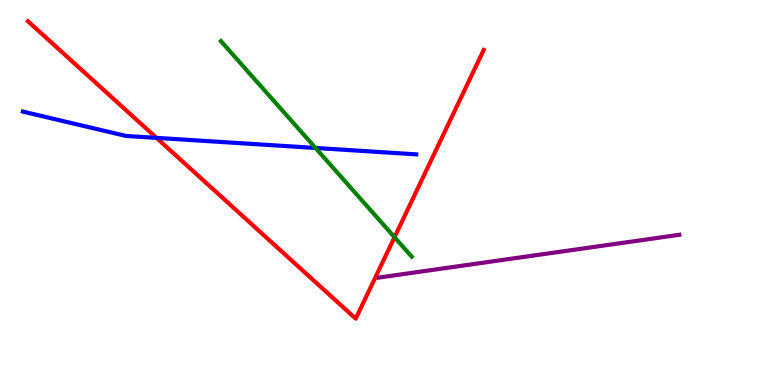[{'lines': ['blue', 'red'], 'intersections': [{'x': 2.02, 'y': 6.42}]}, {'lines': ['green', 'red'], 'intersections': [{'x': 5.09, 'y': 3.84}]}, {'lines': ['purple', 'red'], 'intersections': []}, {'lines': ['blue', 'green'], 'intersections': [{'x': 4.07, 'y': 6.16}]}, {'lines': ['blue', 'purple'], 'intersections': []}, {'lines': ['green', 'purple'], 'intersections': []}]